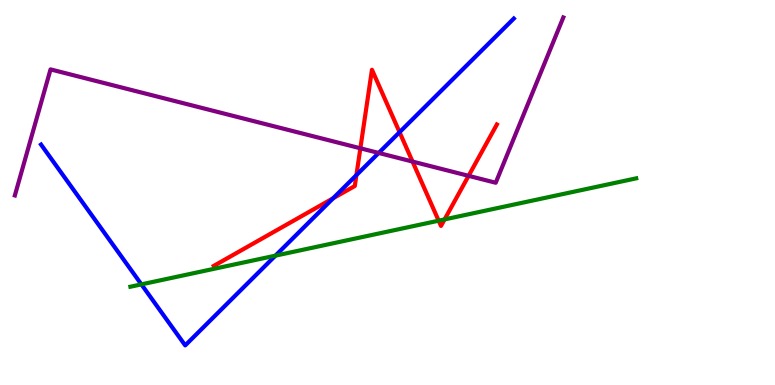[{'lines': ['blue', 'red'], 'intersections': [{'x': 4.3, 'y': 4.85}, {'x': 4.6, 'y': 5.45}, {'x': 5.16, 'y': 6.57}]}, {'lines': ['green', 'red'], 'intersections': [{'x': 5.66, 'y': 4.27}, {'x': 5.74, 'y': 4.3}]}, {'lines': ['purple', 'red'], 'intersections': [{'x': 4.65, 'y': 6.15}, {'x': 5.32, 'y': 5.8}, {'x': 6.05, 'y': 5.43}]}, {'lines': ['blue', 'green'], 'intersections': [{'x': 1.82, 'y': 2.61}, {'x': 3.55, 'y': 3.36}]}, {'lines': ['blue', 'purple'], 'intersections': [{'x': 4.89, 'y': 6.03}]}, {'lines': ['green', 'purple'], 'intersections': []}]